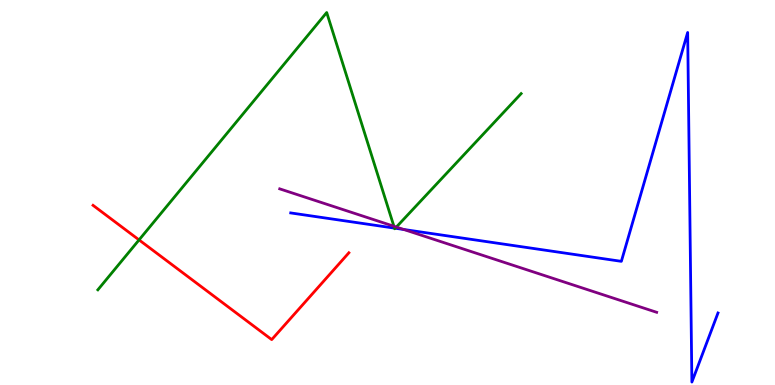[{'lines': ['blue', 'red'], 'intersections': []}, {'lines': ['green', 'red'], 'intersections': [{'x': 1.79, 'y': 3.77}]}, {'lines': ['purple', 'red'], 'intersections': []}, {'lines': ['blue', 'green'], 'intersections': [{'x': 5.09, 'y': 4.07}, {'x': 5.1, 'y': 4.07}]}, {'lines': ['blue', 'purple'], 'intersections': [{'x': 5.21, 'y': 4.04}]}, {'lines': ['green', 'purple'], 'intersections': [{'x': 5.08, 'y': 4.12}, {'x': 5.11, 'y': 4.1}]}]